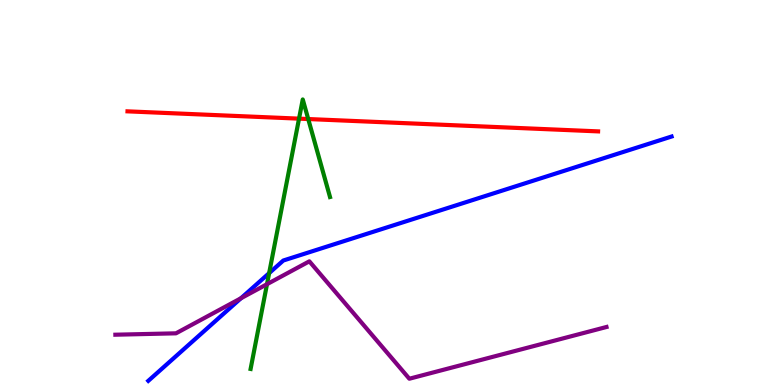[{'lines': ['blue', 'red'], 'intersections': []}, {'lines': ['green', 'red'], 'intersections': [{'x': 3.86, 'y': 6.92}, {'x': 3.98, 'y': 6.91}]}, {'lines': ['purple', 'red'], 'intersections': []}, {'lines': ['blue', 'green'], 'intersections': [{'x': 3.47, 'y': 2.91}]}, {'lines': ['blue', 'purple'], 'intersections': [{'x': 3.11, 'y': 2.25}]}, {'lines': ['green', 'purple'], 'intersections': [{'x': 3.45, 'y': 2.62}]}]